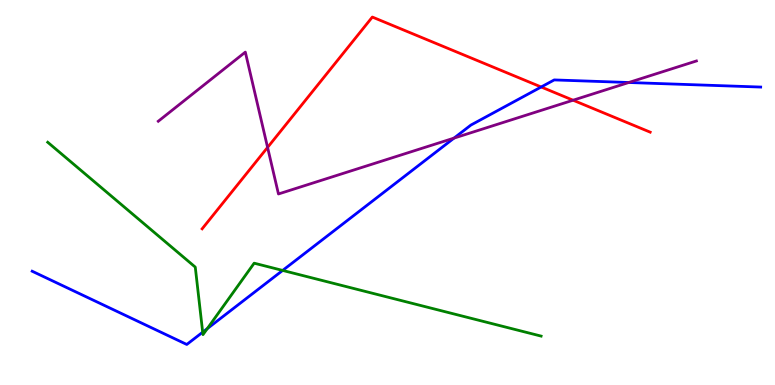[{'lines': ['blue', 'red'], 'intersections': [{'x': 6.98, 'y': 7.74}]}, {'lines': ['green', 'red'], 'intersections': []}, {'lines': ['purple', 'red'], 'intersections': [{'x': 3.45, 'y': 6.17}, {'x': 7.39, 'y': 7.4}]}, {'lines': ['blue', 'green'], 'intersections': [{'x': 2.62, 'y': 1.37}, {'x': 2.67, 'y': 1.46}, {'x': 3.65, 'y': 2.98}]}, {'lines': ['blue', 'purple'], 'intersections': [{'x': 5.86, 'y': 6.41}, {'x': 8.11, 'y': 7.86}]}, {'lines': ['green', 'purple'], 'intersections': []}]